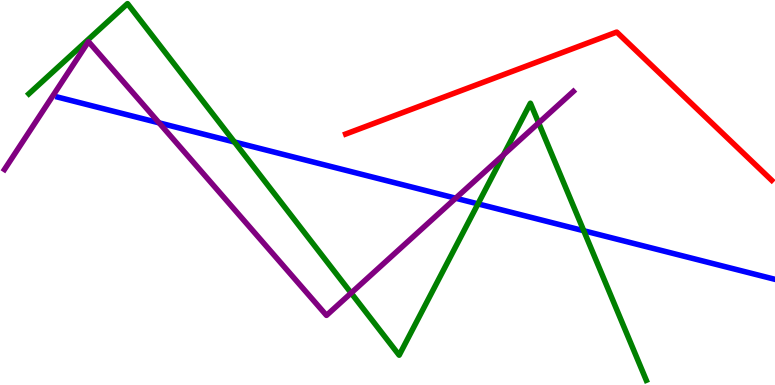[{'lines': ['blue', 'red'], 'intersections': []}, {'lines': ['green', 'red'], 'intersections': []}, {'lines': ['purple', 'red'], 'intersections': []}, {'lines': ['blue', 'green'], 'intersections': [{'x': 3.03, 'y': 6.31}, {'x': 6.17, 'y': 4.7}, {'x': 7.53, 'y': 4.01}]}, {'lines': ['blue', 'purple'], 'intersections': [{'x': 2.05, 'y': 6.81}, {'x': 5.88, 'y': 4.85}]}, {'lines': ['green', 'purple'], 'intersections': [{'x': 4.53, 'y': 2.39}, {'x': 6.5, 'y': 5.98}, {'x': 6.95, 'y': 6.81}]}]